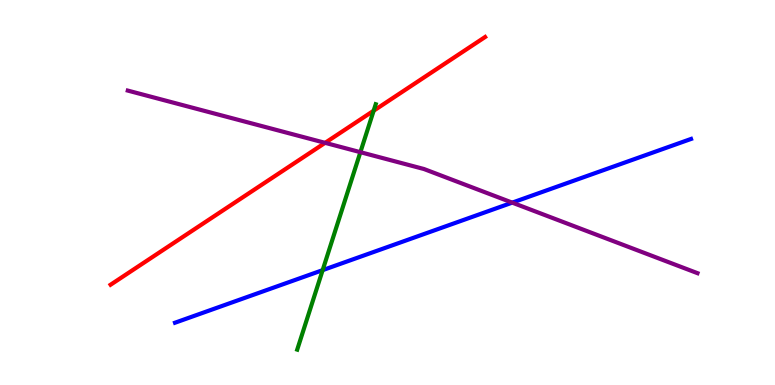[{'lines': ['blue', 'red'], 'intersections': []}, {'lines': ['green', 'red'], 'intersections': [{'x': 4.82, 'y': 7.12}]}, {'lines': ['purple', 'red'], 'intersections': [{'x': 4.19, 'y': 6.29}]}, {'lines': ['blue', 'green'], 'intersections': [{'x': 4.16, 'y': 2.98}]}, {'lines': ['blue', 'purple'], 'intersections': [{'x': 6.61, 'y': 4.74}]}, {'lines': ['green', 'purple'], 'intersections': [{'x': 4.65, 'y': 6.05}]}]